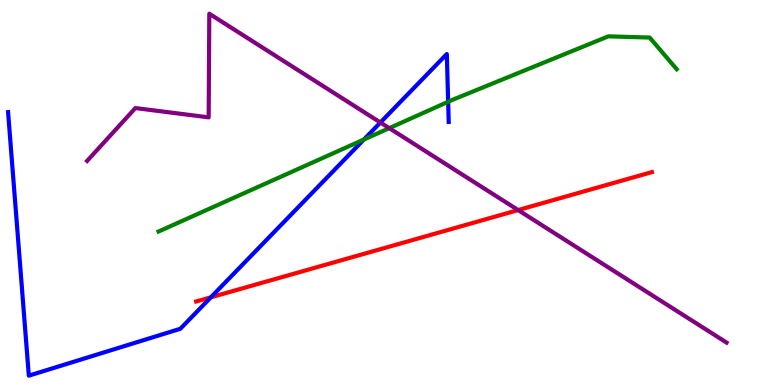[{'lines': ['blue', 'red'], 'intersections': [{'x': 2.72, 'y': 2.28}]}, {'lines': ['green', 'red'], 'intersections': []}, {'lines': ['purple', 'red'], 'intersections': [{'x': 6.69, 'y': 4.54}]}, {'lines': ['blue', 'green'], 'intersections': [{'x': 4.7, 'y': 6.38}, {'x': 5.78, 'y': 7.36}]}, {'lines': ['blue', 'purple'], 'intersections': [{'x': 4.91, 'y': 6.82}]}, {'lines': ['green', 'purple'], 'intersections': [{'x': 5.02, 'y': 6.67}]}]